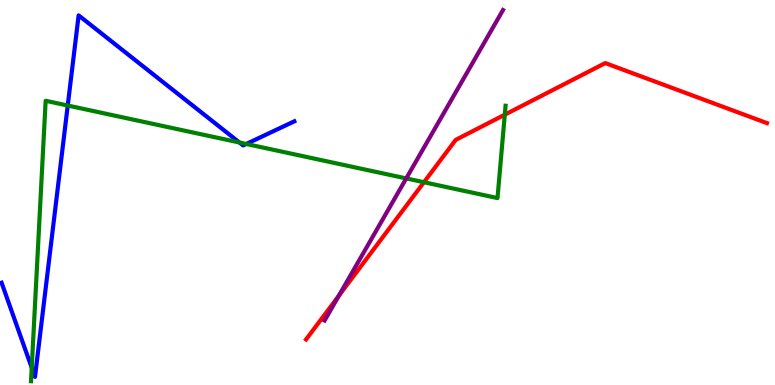[{'lines': ['blue', 'red'], 'intersections': []}, {'lines': ['green', 'red'], 'intersections': [{'x': 5.47, 'y': 5.27}, {'x': 6.51, 'y': 7.02}]}, {'lines': ['purple', 'red'], 'intersections': [{'x': 4.37, 'y': 2.32}]}, {'lines': ['blue', 'green'], 'intersections': [{'x': 0.409, 'y': 0.449}, {'x': 0.874, 'y': 7.26}, {'x': 3.09, 'y': 6.3}, {'x': 3.18, 'y': 6.26}]}, {'lines': ['blue', 'purple'], 'intersections': []}, {'lines': ['green', 'purple'], 'intersections': [{'x': 5.24, 'y': 5.37}]}]